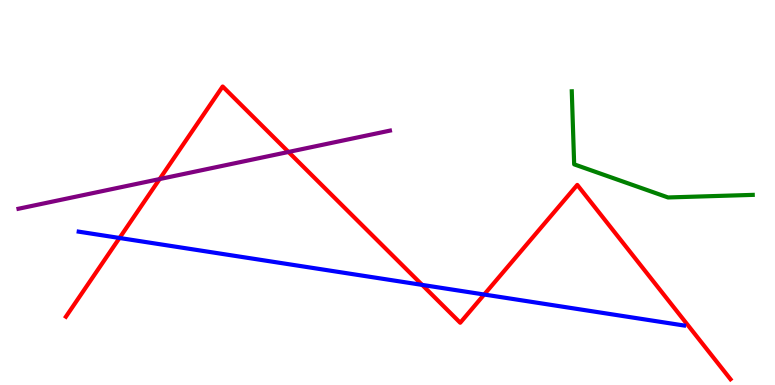[{'lines': ['blue', 'red'], 'intersections': [{'x': 1.54, 'y': 3.82}, {'x': 5.45, 'y': 2.6}, {'x': 6.25, 'y': 2.35}]}, {'lines': ['green', 'red'], 'intersections': []}, {'lines': ['purple', 'red'], 'intersections': [{'x': 2.06, 'y': 5.35}, {'x': 3.72, 'y': 6.05}]}, {'lines': ['blue', 'green'], 'intersections': []}, {'lines': ['blue', 'purple'], 'intersections': []}, {'lines': ['green', 'purple'], 'intersections': []}]